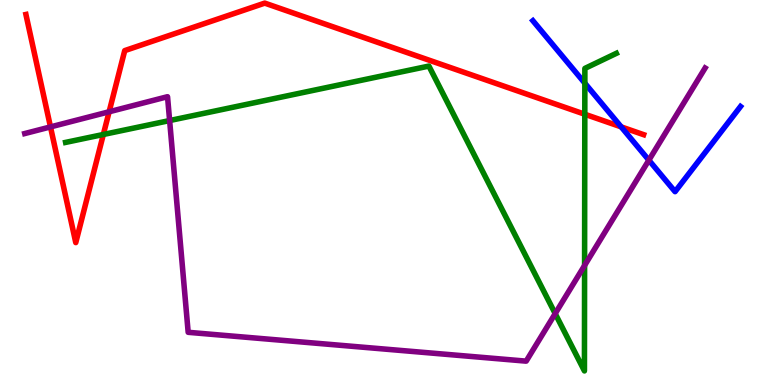[{'lines': ['blue', 'red'], 'intersections': [{'x': 8.02, 'y': 6.7}]}, {'lines': ['green', 'red'], 'intersections': [{'x': 1.33, 'y': 6.51}, {'x': 7.55, 'y': 7.03}]}, {'lines': ['purple', 'red'], 'intersections': [{'x': 0.651, 'y': 6.7}, {'x': 1.41, 'y': 7.1}]}, {'lines': ['blue', 'green'], 'intersections': [{'x': 7.55, 'y': 7.84}]}, {'lines': ['blue', 'purple'], 'intersections': [{'x': 8.37, 'y': 5.84}]}, {'lines': ['green', 'purple'], 'intersections': [{'x': 2.19, 'y': 6.87}, {'x': 7.16, 'y': 1.85}, {'x': 7.54, 'y': 3.1}]}]